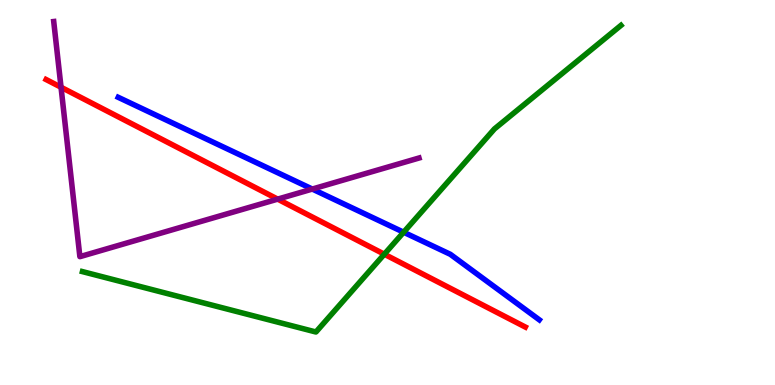[{'lines': ['blue', 'red'], 'intersections': []}, {'lines': ['green', 'red'], 'intersections': [{'x': 4.96, 'y': 3.4}]}, {'lines': ['purple', 'red'], 'intersections': [{'x': 0.788, 'y': 7.73}, {'x': 3.58, 'y': 4.83}]}, {'lines': ['blue', 'green'], 'intersections': [{'x': 5.21, 'y': 3.97}]}, {'lines': ['blue', 'purple'], 'intersections': [{'x': 4.03, 'y': 5.09}]}, {'lines': ['green', 'purple'], 'intersections': []}]